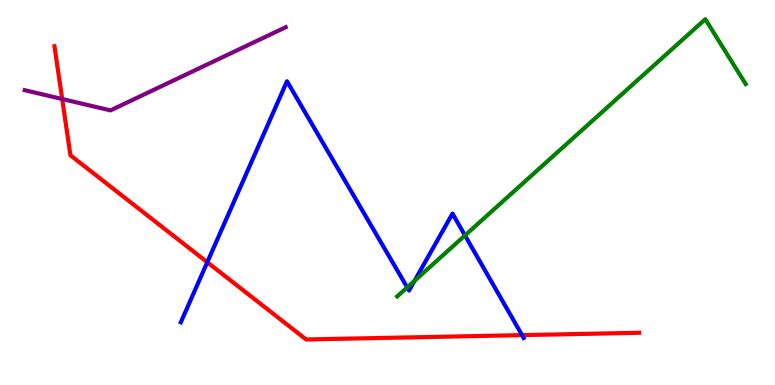[{'lines': ['blue', 'red'], 'intersections': [{'x': 2.67, 'y': 3.19}, {'x': 6.74, 'y': 1.3}]}, {'lines': ['green', 'red'], 'intersections': []}, {'lines': ['purple', 'red'], 'intersections': [{'x': 0.802, 'y': 7.43}]}, {'lines': ['blue', 'green'], 'intersections': [{'x': 5.25, 'y': 2.54}, {'x': 5.35, 'y': 2.71}, {'x': 6.0, 'y': 3.89}]}, {'lines': ['blue', 'purple'], 'intersections': []}, {'lines': ['green', 'purple'], 'intersections': []}]